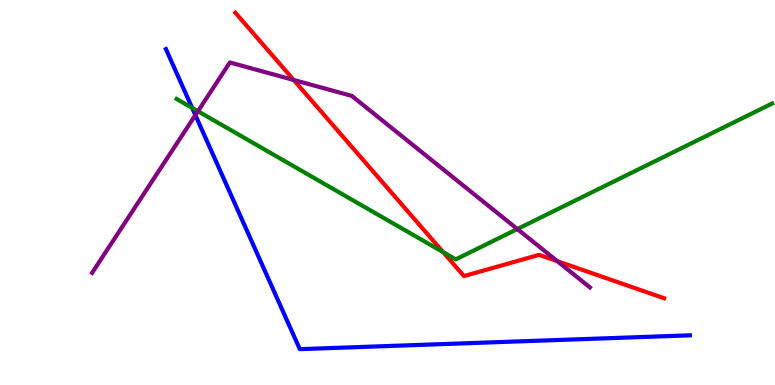[{'lines': ['blue', 'red'], 'intersections': []}, {'lines': ['green', 'red'], 'intersections': [{'x': 5.72, 'y': 3.45}]}, {'lines': ['purple', 'red'], 'intersections': [{'x': 3.79, 'y': 7.92}, {'x': 7.19, 'y': 3.22}]}, {'lines': ['blue', 'green'], 'intersections': [{'x': 2.48, 'y': 7.2}]}, {'lines': ['blue', 'purple'], 'intersections': [{'x': 2.52, 'y': 7.01}]}, {'lines': ['green', 'purple'], 'intersections': [{'x': 2.55, 'y': 7.11}, {'x': 6.68, 'y': 4.05}]}]